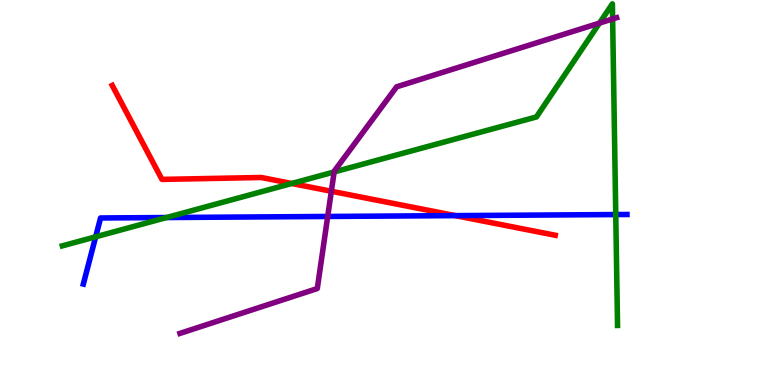[{'lines': ['blue', 'red'], 'intersections': [{'x': 5.88, 'y': 4.4}]}, {'lines': ['green', 'red'], 'intersections': [{'x': 3.76, 'y': 5.23}]}, {'lines': ['purple', 'red'], 'intersections': [{'x': 4.28, 'y': 5.03}]}, {'lines': ['blue', 'green'], 'intersections': [{'x': 1.23, 'y': 3.85}, {'x': 2.15, 'y': 4.35}, {'x': 7.95, 'y': 4.43}]}, {'lines': ['blue', 'purple'], 'intersections': [{'x': 4.23, 'y': 4.38}]}, {'lines': ['green', 'purple'], 'intersections': [{'x': 4.31, 'y': 5.53}, {'x': 7.74, 'y': 9.4}, {'x': 7.9, 'y': 9.51}]}]